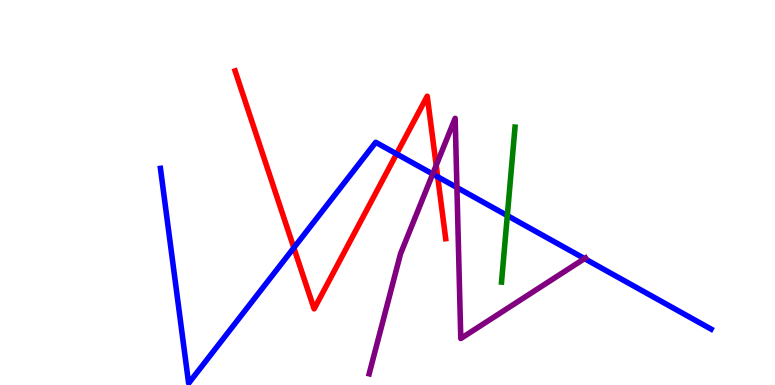[{'lines': ['blue', 'red'], 'intersections': [{'x': 3.79, 'y': 3.56}, {'x': 5.12, 'y': 6.0}, {'x': 5.65, 'y': 5.41}]}, {'lines': ['green', 'red'], 'intersections': []}, {'lines': ['purple', 'red'], 'intersections': [{'x': 5.63, 'y': 5.71}]}, {'lines': ['blue', 'green'], 'intersections': [{'x': 6.55, 'y': 4.4}]}, {'lines': ['blue', 'purple'], 'intersections': [{'x': 5.58, 'y': 5.48}, {'x': 5.9, 'y': 5.13}, {'x': 7.54, 'y': 3.28}]}, {'lines': ['green', 'purple'], 'intersections': []}]